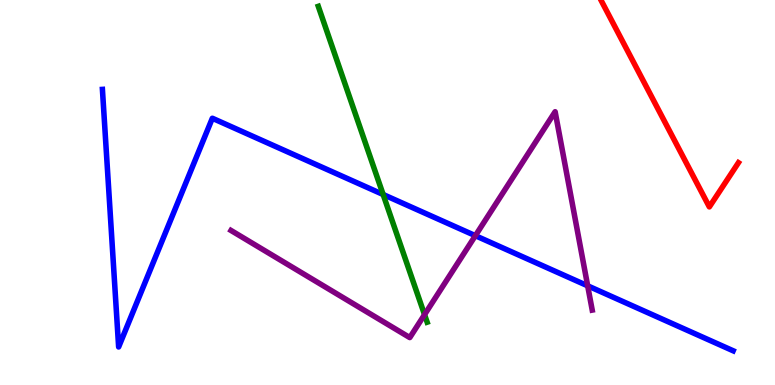[{'lines': ['blue', 'red'], 'intersections': []}, {'lines': ['green', 'red'], 'intersections': []}, {'lines': ['purple', 'red'], 'intersections': []}, {'lines': ['blue', 'green'], 'intersections': [{'x': 4.94, 'y': 4.95}]}, {'lines': ['blue', 'purple'], 'intersections': [{'x': 6.13, 'y': 3.88}, {'x': 7.58, 'y': 2.58}]}, {'lines': ['green', 'purple'], 'intersections': [{'x': 5.48, 'y': 1.83}]}]